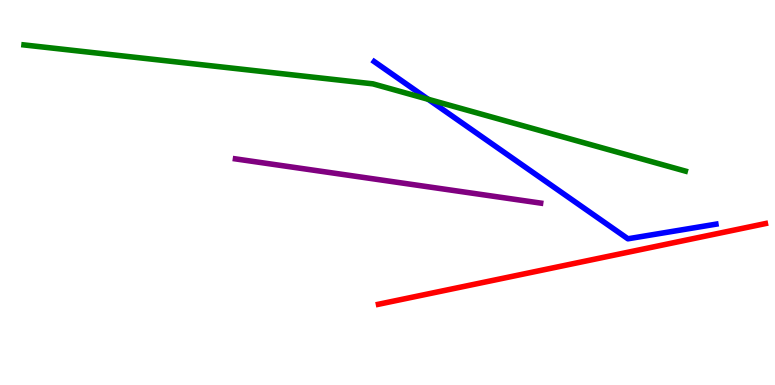[{'lines': ['blue', 'red'], 'intersections': []}, {'lines': ['green', 'red'], 'intersections': []}, {'lines': ['purple', 'red'], 'intersections': []}, {'lines': ['blue', 'green'], 'intersections': [{'x': 5.52, 'y': 7.42}]}, {'lines': ['blue', 'purple'], 'intersections': []}, {'lines': ['green', 'purple'], 'intersections': []}]